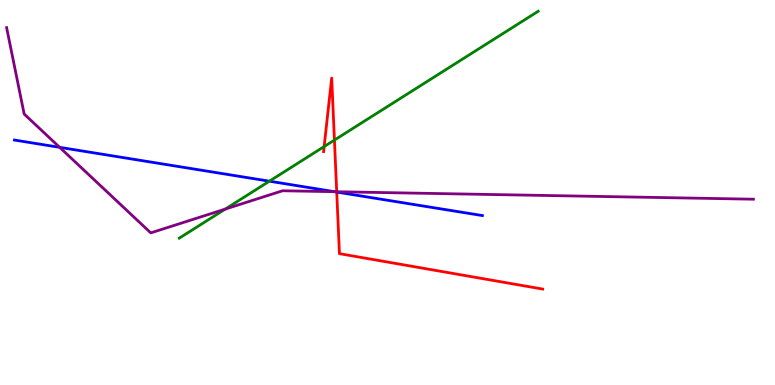[{'lines': ['blue', 'red'], 'intersections': [{'x': 4.34, 'y': 5.01}]}, {'lines': ['green', 'red'], 'intersections': [{'x': 4.18, 'y': 6.19}, {'x': 4.32, 'y': 6.36}]}, {'lines': ['purple', 'red'], 'intersections': [{'x': 4.34, 'y': 5.02}]}, {'lines': ['blue', 'green'], 'intersections': [{'x': 3.48, 'y': 5.29}]}, {'lines': ['blue', 'purple'], 'intersections': [{'x': 0.77, 'y': 6.17}, {'x': 4.32, 'y': 5.02}]}, {'lines': ['green', 'purple'], 'intersections': [{'x': 2.91, 'y': 4.57}]}]